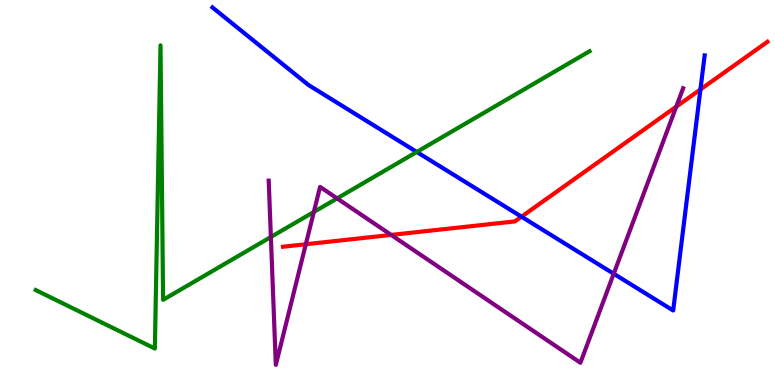[{'lines': ['blue', 'red'], 'intersections': [{'x': 6.73, 'y': 4.37}, {'x': 9.04, 'y': 7.68}]}, {'lines': ['green', 'red'], 'intersections': []}, {'lines': ['purple', 'red'], 'intersections': [{'x': 3.95, 'y': 3.66}, {'x': 5.05, 'y': 3.9}, {'x': 8.73, 'y': 7.23}]}, {'lines': ['blue', 'green'], 'intersections': [{'x': 5.38, 'y': 6.05}]}, {'lines': ['blue', 'purple'], 'intersections': [{'x': 7.92, 'y': 2.89}]}, {'lines': ['green', 'purple'], 'intersections': [{'x': 3.5, 'y': 3.84}, {'x': 4.05, 'y': 4.49}, {'x': 4.35, 'y': 4.85}]}]